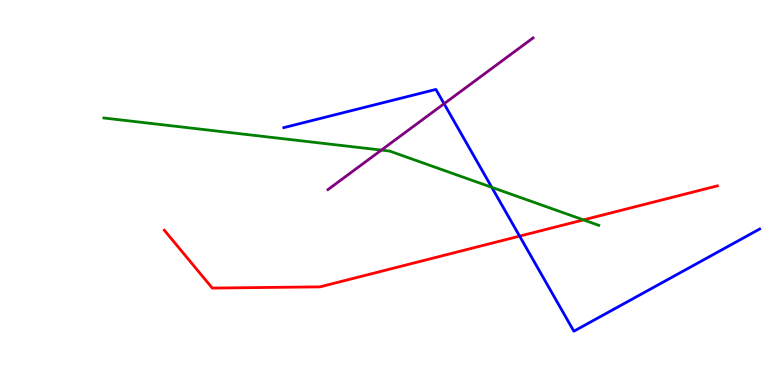[{'lines': ['blue', 'red'], 'intersections': [{'x': 6.7, 'y': 3.87}]}, {'lines': ['green', 'red'], 'intersections': [{'x': 7.53, 'y': 4.29}]}, {'lines': ['purple', 'red'], 'intersections': []}, {'lines': ['blue', 'green'], 'intersections': [{'x': 6.35, 'y': 5.13}]}, {'lines': ['blue', 'purple'], 'intersections': [{'x': 5.73, 'y': 7.31}]}, {'lines': ['green', 'purple'], 'intersections': [{'x': 4.92, 'y': 6.1}]}]